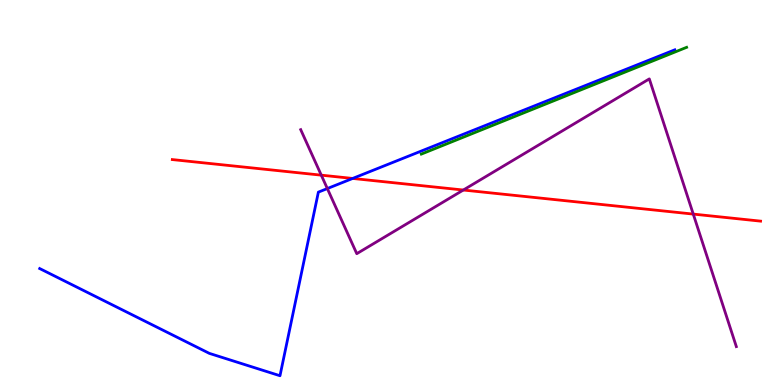[{'lines': ['blue', 'red'], 'intersections': [{'x': 4.55, 'y': 5.37}]}, {'lines': ['green', 'red'], 'intersections': []}, {'lines': ['purple', 'red'], 'intersections': [{'x': 4.15, 'y': 5.45}, {'x': 5.98, 'y': 5.06}, {'x': 8.95, 'y': 4.44}]}, {'lines': ['blue', 'green'], 'intersections': []}, {'lines': ['blue', 'purple'], 'intersections': [{'x': 4.22, 'y': 5.1}]}, {'lines': ['green', 'purple'], 'intersections': []}]